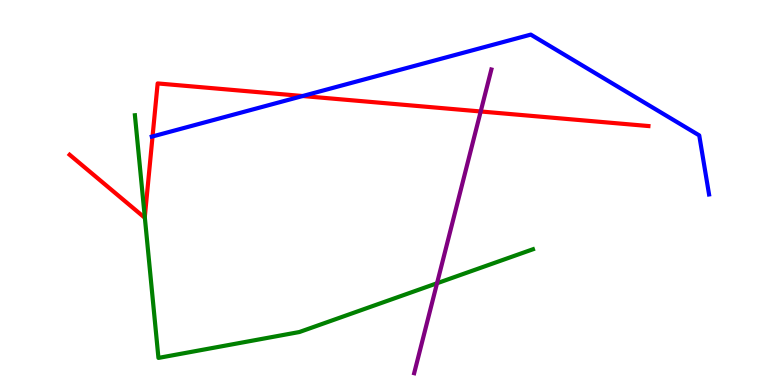[{'lines': ['blue', 'red'], 'intersections': [{'x': 1.97, 'y': 6.46}, {'x': 3.91, 'y': 7.51}]}, {'lines': ['green', 'red'], 'intersections': [{'x': 1.87, 'y': 4.36}]}, {'lines': ['purple', 'red'], 'intersections': [{'x': 6.2, 'y': 7.1}]}, {'lines': ['blue', 'green'], 'intersections': []}, {'lines': ['blue', 'purple'], 'intersections': []}, {'lines': ['green', 'purple'], 'intersections': [{'x': 5.64, 'y': 2.64}]}]